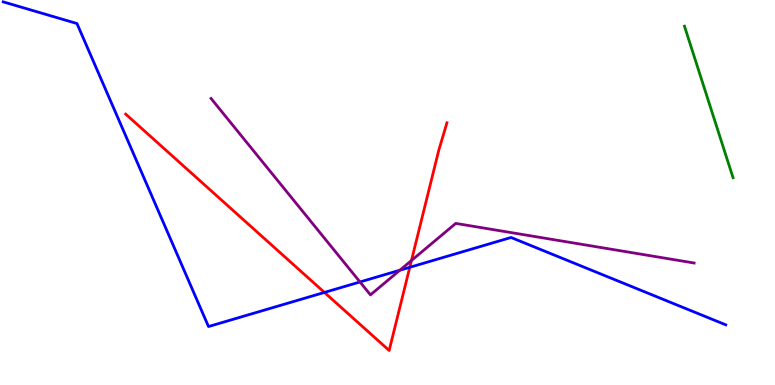[{'lines': ['blue', 'red'], 'intersections': [{'x': 4.19, 'y': 2.4}, {'x': 5.29, 'y': 3.06}]}, {'lines': ['green', 'red'], 'intersections': []}, {'lines': ['purple', 'red'], 'intersections': [{'x': 5.31, 'y': 3.23}]}, {'lines': ['blue', 'green'], 'intersections': []}, {'lines': ['blue', 'purple'], 'intersections': [{'x': 4.64, 'y': 2.68}, {'x': 5.16, 'y': 2.98}]}, {'lines': ['green', 'purple'], 'intersections': []}]